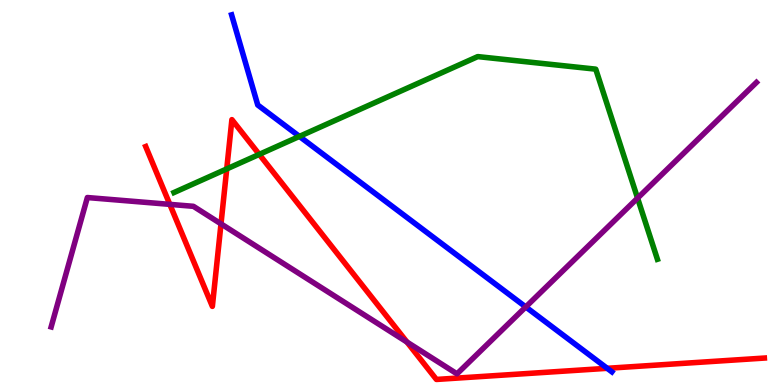[{'lines': ['blue', 'red'], 'intersections': [{'x': 7.83, 'y': 0.434}]}, {'lines': ['green', 'red'], 'intersections': [{'x': 2.93, 'y': 5.61}, {'x': 3.35, 'y': 5.99}]}, {'lines': ['purple', 'red'], 'intersections': [{'x': 2.19, 'y': 4.69}, {'x': 2.85, 'y': 4.19}, {'x': 5.25, 'y': 1.12}]}, {'lines': ['blue', 'green'], 'intersections': [{'x': 3.86, 'y': 6.46}]}, {'lines': ['blue', 'purple'], 'intersections': [{'x': 6.78, 'y': 2.03}]}, {'lines': ['green', 'purple'], 'intersections': [{'x': 8.23, 'y': 4.85}]}]